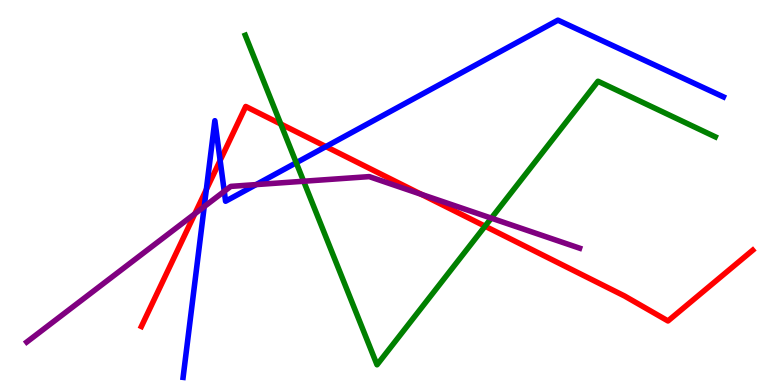[{'lines': ['blue', 'red'], 'intersections': [{'x': 2.66, 'y': 5.08}, {'x': 2.84, 'y': 5.83}, {'x': 4.21, 'y': 6.19}]}, {'lines': ['green', 'red'], 'intersections': [{'x': 3.62, 'y': 6.78}, {'x': 6.26, 'y': 4.12}]}, {'lines': ['purple', 'red'], 'intersections': [{'x': 2.51, 'y': 4.45}, {'x': 5.44, 'y': 4.95}]}, {'lines': ['blue', 'green'], 'intersections': [{'x': 3.82, 'y': 5.77}]}, {'lines': ['blue', 'purple'], 'intersections': [{'x': 2.64, 'y': 4.63}, {'x': 2.89, 'y': 5.03}, {'x': 3.3, 'y': 5.21}]}, {'lines': ['green', 'purple'], 'intersections': [{'x': 3.92, 'y': 5.29}, {'x': 6.34, 'y': 4.33}]}]